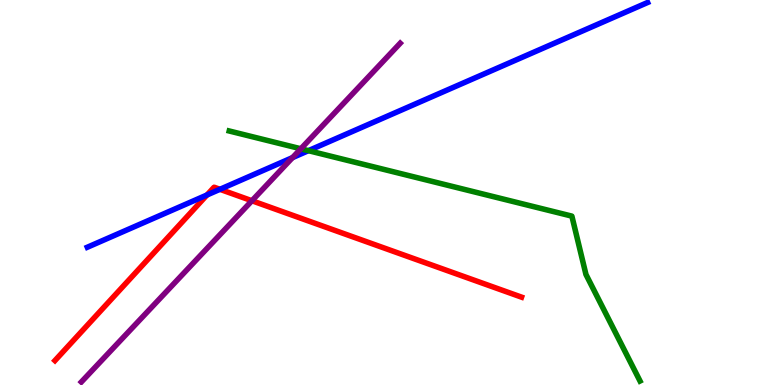[{'lines': ['blue', 'red'], 'intersections': [{'x': 2.67, 'y': 4.94}, {'x': 2.84, 'y': 5.08}]}, {'lines': ['green', 'red'], 'intersections': []}, {'lines': ['purple', 'red'], 'intersections': [{'x': 3.25, 'y': 4.79}]}, {'lines': ['blue', 'green'], 'intersections': [{'x': 3.98, 'y': 6.09}]}, {'lines': ['blue', 'purple'], 'intersections': [{'x': 3.77, 'y': 5.91}]}, {'lines': ['green', 'purple'], 'intersections': [{'x': 3.88, 'y': 6.14}]}]